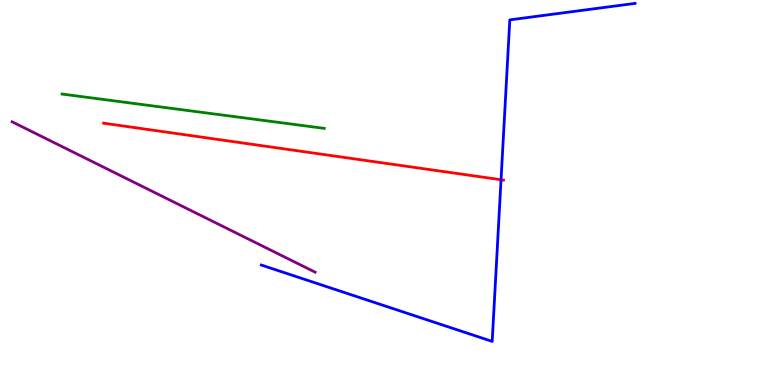[{'lines': ['blue', 'red'], 'intersections': [{'x': 6.47, 'y': 5.33}]}, {'lines': ['green', 'red'], 'intersections': []}, {'lines': ['purple', 'red'], 'intersections': []}, {'lines': ['blue', 'green'], 'intersections': []}, {'lines': ['blue', 'purple'], 'intersections': []}, {'lines': ['green', 'purple'], 'intersections': []}]